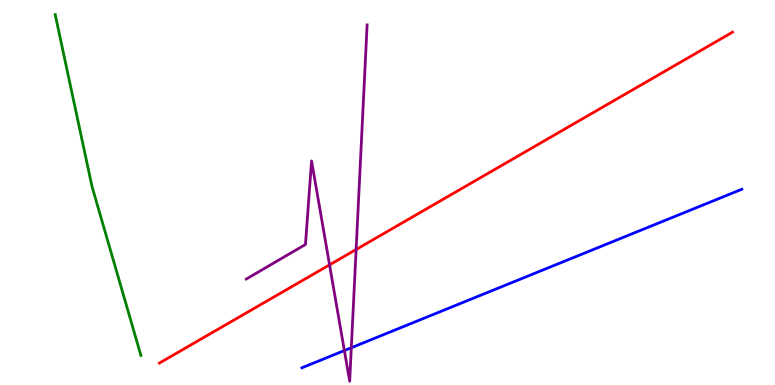[{'lines': ['blue', 'red'], 'intersections': []}, {'lines': ['green', 'red'], 'intersections': []}, {'lines': ['purple', 'red'], 'intersections': [{'x': 4.25, 'y': 3.12}, {'x': 4.6, 'y': 3.52}]}, {'lines': ['blue', 'green'], 'intersections': []}, {'lines': ['blue', 'purple'], 'intersections': [{'x': 4.44, 'y': 0.895}, {'x': 4.53, 'y': 0.968}]}, {'lines': ['green', 'purple'], 'intersections': []}]